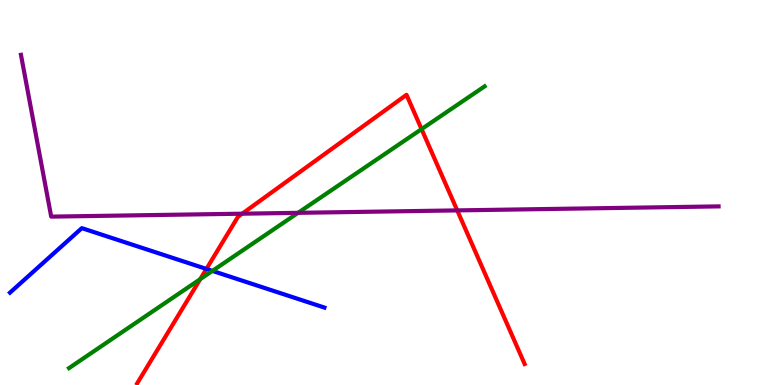[{'lines': ['blue', 'red'], 'intersections': [{'x': 2.66, 'y': 3.01}]}, {'lines': ['green', 'red'], 'intersections': [{'x': 2.58, 'y': 2.75}, {'x': 5.44, 'y': 6.65}]}, {'lines': ['purple', 'red'], 'intersections': [{'x': 3.13, 'y': 4.45}, {'x': 5.9, 'y': 4.54}]}, {'lines': ['blue', 'green'], 'intersections': [{'x': 2.74, 'y': 2.96}]}, {'lines': ['blue', 'purple'], 'intersections': []}, {'lines': ['green', 'purple'], 'intersections': [{'x': 3.85, 'y': 4.47}]}]